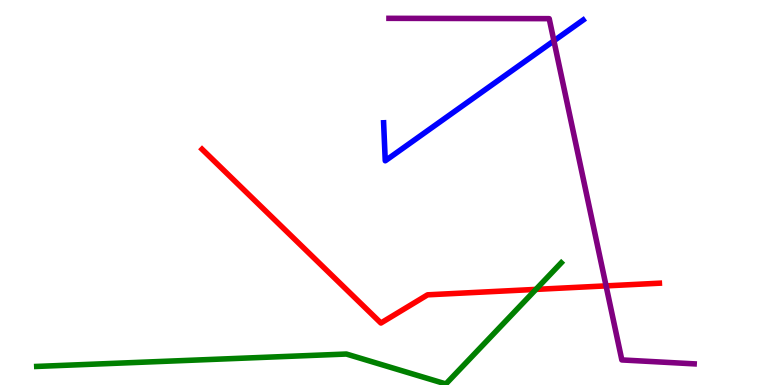[{'lines': ['blue', 'red'], 'intersections': []}, {'lines': ['green', 'red'], 'intersections': [{'x': 6.92, 'y': 2.48}]}, {'lines': ['purple', 'red'], 'intersections': [{'x': 7.82, 'y': 2.57}]}, {'lines': ['blue', 'green'], 'intersections': []}, {'lines': ['blue', 'purple'], 'intersections': [{'x': 7.15, 'y': 8.94}]}, {'lines': ['green', 'purple'], 'intersections': []}]